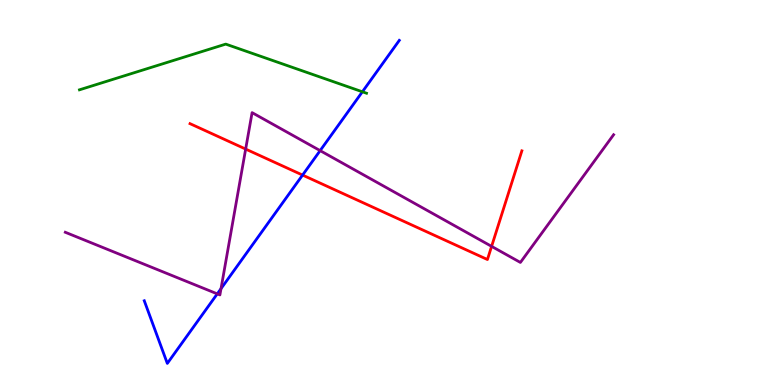[{'lines': ['blue', 'red'], 'intersections': [{'x': 3.9, 'y': 5.45}]}, {'lines': ['green', 'red'], 'intersections': []}, {'lines': ['purple', 'red'], 'intersections': [{'x': 3.17, 'y': 6.13}, {'x': 6.34, 'y': 3.6}]}, {'lines': ['blue', 'green'], 'intersections': [{'x': 4.68, 'y': 7.62}]}, {'lines': ['blue', 'purple'], 'intersections': [{'x': 2.8, 'y': 2.37}, {'x': 2.85, 'y': 2.5}, {'x': 4.13, 'y': 6.09}]}, {'lines': ['green', 'purple'], 'intersections': []}]